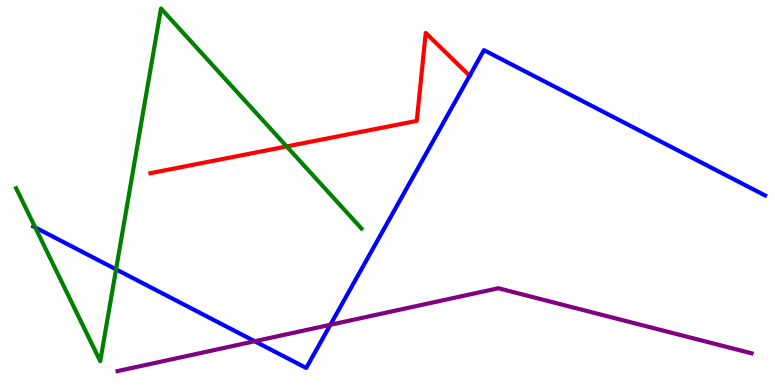[{'lines': ['blue', 'red'], 'intersections': [{'x': 6.06, 'y': 8.03}]}, {'lines': ['green', 'red'], 'intersections': [{'x': 3.7, 'y': 6.2}]}, {'lines': ['purple', 'red'], 'intersections': []}, {'lines': ['blue', 'green'], 'intersections': [{'x': 0.454, 'y': 4.09}, {'x': 1.5, 'y': 3.0}]}, {'lines': ['blue', 'purple'], 'intersections': [{'x': 3.29, 'y': 1.14}, {'x': 4.26, 'y': 1.56}]}, {'lines': ['green', 'purple'], 'intersections': []}]